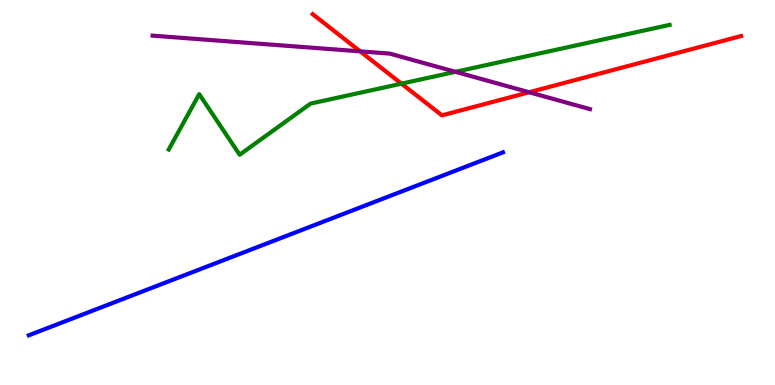[{'lines': ['blue', 'red'], 'intersections': []}, {'lines': ['green', 'red'], 'intersections': [{'x': 5.18, 'y': 7.83}]}, {'lines': ['purple', 'red'], 'intersections': [{'x': 4.65, 'y': 8.67}, {'x': 6.83, 'y': 7.6}]}, {'lines': ['blue', 'green'], 'intersections': []}, {'lines': ['blue', 'purple'], 'intersections': []}, {'lines': ['green', 'purple'], 'intersections': [{'x': 5.88, 'y': 8.13}]}]